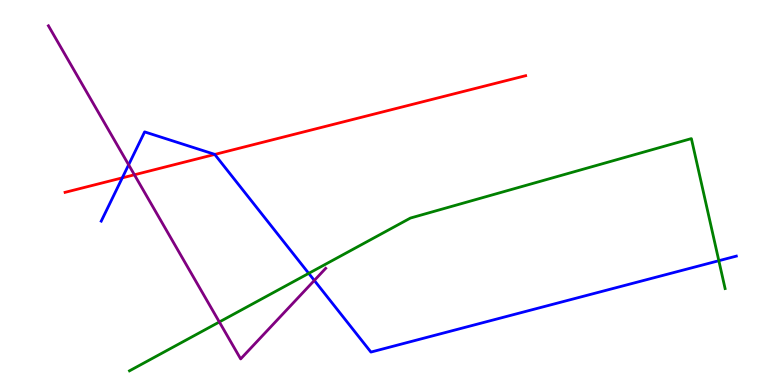[{'lines': ['blue', 'red'], 'intersections': [{'x': 1.58, 'y': 5.38}, {'x': 2.77, 'y': 5.99}]}, {'lines': ['green', 'red'], 'intersections': []}, {'lines': ['purple', 'red'], 'intersections': [{'x': 1.73, 'y': 5.46}]}, {'lines': ['blue', 'green'], 'intersections': [{'x': 3.98, 'y': 2.9}, {'x': 9.28, 'y': 3.23}]}, {'lines': ['blue', 'purple'], 'intersections': [{'x': 1.66, 'y': 5.72}, {'x': 4.06, 'y': 2.72}]}, {'lines': ['green', 'purple'], 'intersections': [{'x': 2.83, 'y': 1.64}]}]